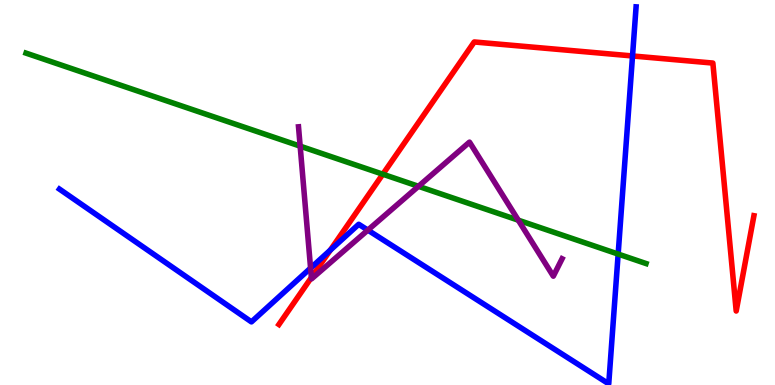[{'lines': ['blue', 'red'], 'intersections': [{'x': 4.26, 'y': 3.5}, {'x': 8.16, 'y': 8.55}]}, {'lines': ['green', 'red'], 'intersections': [{'x': 4.94, 'y': 5.48}]}, {'lines': ['purple', 'red'], 'intersections': [{'x': 4.02, 'y': 2.79}]}, {'lines': ['blue', 'green'], 'intersections': [{'x': 7.98, 'y': 3.4}]}, {'lines': ['blue', 'purple'], 'intersections': [{'x': 4.01, 'y': 3.04}, {'x': 4.75, 'y': 4.02}]}, {'lines': ['green', 'purple'], 'intersections': [{'x': 3.87, 'y': 6.2}, {'x': 5.4, 'y': 5.16}, {'x': 6.69, 'y': 4.28}]}]